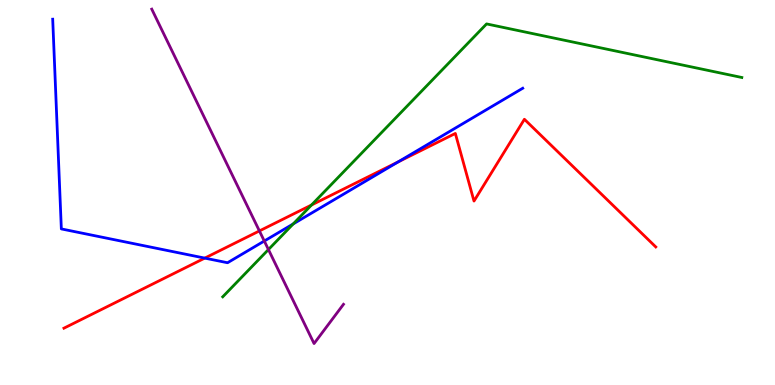[{'lines': ['blue', 'red'], 'intersections': [{'x': 2.64, 'y': 3.3}, {'x': 5.14, 'y': 5.79}]}, {'lines': ['green', 'red'], 'intersections': [{'x': 4.02, 'y': 4.67}]}, {'lines': ['purple', 'red'], 'intersections': [{'x': 3.35, 'y': 4.0}]}, {'lines': ['blue', 'green'], 'intersections': [{'x': 3.78, 'y': 4.18}]}, {'lines': ['blue', 'purple'], 'intersections': [{'x': 3.41, 'y': 3.74}]}, {'lines': ['green', 'purple'], 'intersections': [{'x': 3.46, 'y': 3.52}]}]